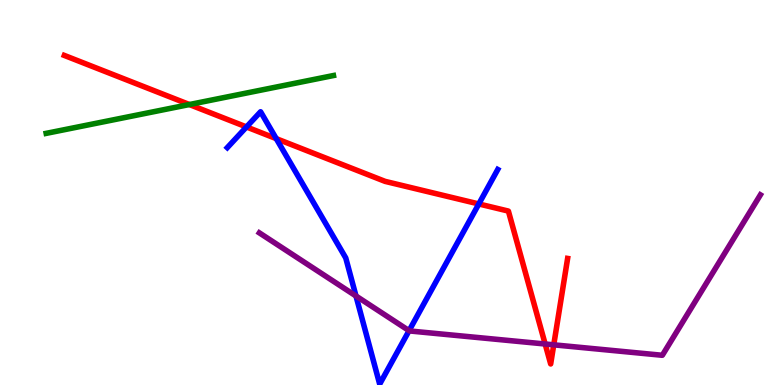[{'lines': ['blue', 'red'], 'intersections': [{'x': 3.18, 'y': 6.7}, {'x': 3.56, 'y': 6.4}, {'x': 6.18, 'y': 4.7}]}, {'lines': ['green', 'red'], 'intersections': [{'x': 2.44, 'y': 7.28}]}, {'lines': ['purple', 'red'], 'intersections': [{'x': 7.03, 'y': 1.06}, {'x': 7.15, 'y': 1.04}]}, {'lines': ['blue', 'green'], 'intersections': []}, {'lines': ['blue', 'purple'], 'intersections': [{'x': 4.59, 'y': 2.31}, {'x': 5.28, 'y': 1.41}]}, {'lines': ['green', 'purple'], 'intersections': []}]